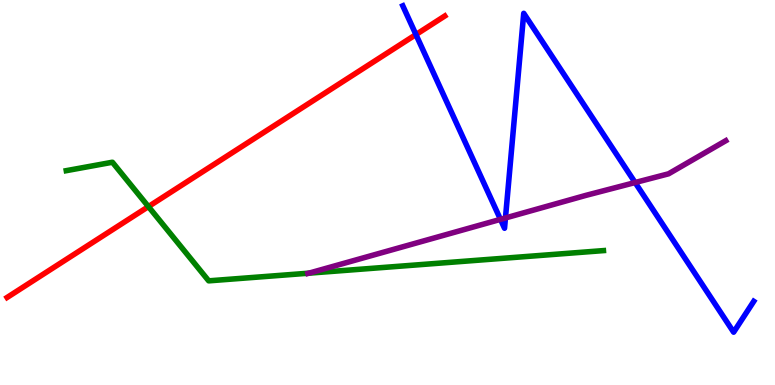[{'lines': ['blue', 'red'], 'intersections': [{'x': 5.37, 'y': 9.1}]}, {'lines': ['green', 'red'], 'intersections': [{'x': 1.92, 'y': 4.63}]}, {'lines': ['purple', 'red'], 'intersections': []}, {'lines': ['blue', 'green'], 'intersections': []}, {'lines': ['blue', 'purple'], 'intersections': [{'x': 6.46, 'y': 4.3}, {'x': 6.52, 'y': 4.34}, {'x': 8.2, 'y': 5.26}]}, {'lines': ['green', 'purple'], 'intersections': [{'x': 3.99, 'y': 2.9}]}]